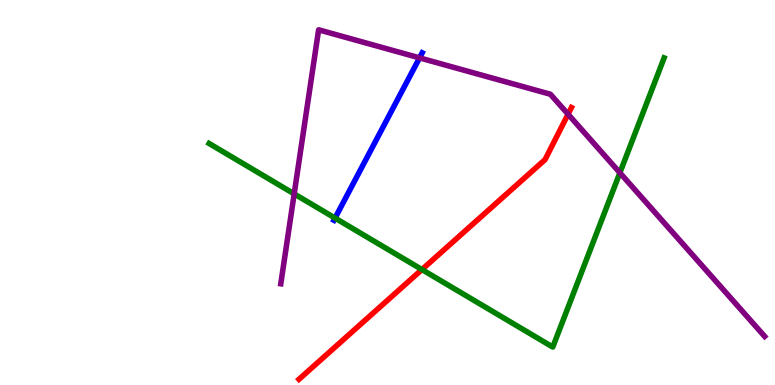[{'lines': ['blue', 'red'], 'intersections': []}, {'lines': ['green', 'red'], 'intersections': [{'x': 5.44, 'y': 3.0}]}, {'lines': ['purple', 'red'], 'intersections': [{'x': 7.33, 'y': 7.03}]}, {'lines': ['blue', 'green'], 'intersections': [{'x': 4.32, 'y': 4.34}]}, {'lines': ['blue', 'purple'], 'intersections': [{'x': 5.41, 'y': 8.5}]}, {'lines': ['green', 'purple'], 'intersections': [{'x': 3.8, 'y': 4.96}, {'x': 8.0, 'y': 5.51}]}]